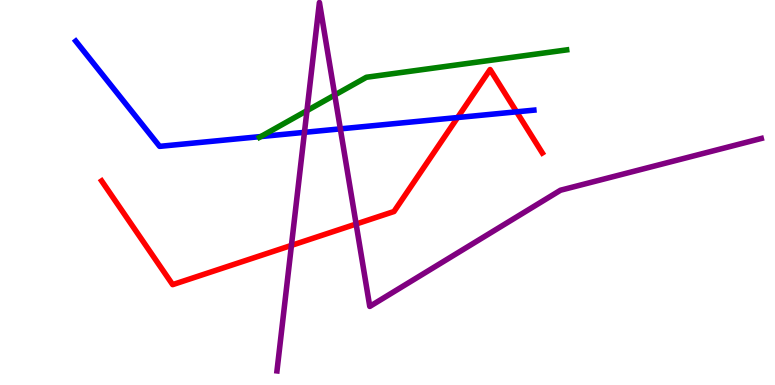[{'lines': ['blue', 'red'], 'intersections': [{'x': 5.9, 'y': 6.95}, {'x': 6.67, 'y': 7.1}]}, {'lines': ['green', 'red'], 'intersections': []}, {'lines': ['purple', 'red'], 'intersections': [{'x': 3.76, 'y': 3.63}, {'x': 4.6, 'y': 4.18}]}, {'lines': ['blue', 'green'], 'intersections': [{'x': 3.37, 'y': 6.45}]}, {'lines': ['blue', 'purple'], 'intersections': [{'x': 3.93, 'y': 6.56}, {'x': 4.39, 'y': 6.65}]}, {'lines': ['green', 'purple'], 'intersections': [{'x': 3.96, 'y': 7.13}, {'x': 4.32, 'y': 7.53}]}]